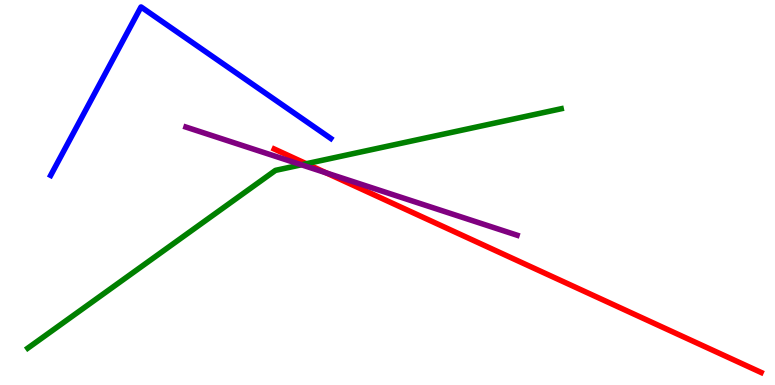[{'lines': ['blue', 'red'], 'intersections': []}, {'lines': ['green', 'red'], 'intersections': [{'x': 3.95, 'y': 5.75}]}, {'lines': ['purple', 'red'], 'intersections': [{'x': 4.21, 'y': 5.51}]}, {'lines': ['blue', 'green'], 'intersections': []}, {'lines': ['blue', 'purple'], 'intersections': []}, {'lines': ['green', 'purple'], 'intersections': [{'x': 3.89, 'y': 5.72}]}]